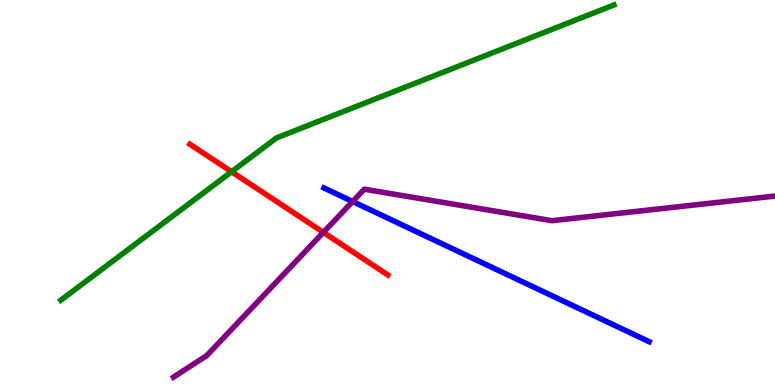[{'lines': ['blue', 'red'], 'intersections': []}, {'lines': ['green', 'red'], 'intersections': [{'x': 2.99, 'y': 5.54}]}, {'lines': ['purple', 'red'], 'intersections': [{'x': 4.17, 'y': 3.96}]}, {'lines': ['blue', 'green'], 'intersections': []}, {'lines': ['blue', 'purple'], 'intersections': [{'x': 4.55, 'y': 4.77}]}, {'lines': ['green', 'purple'], 'intersections': []}]